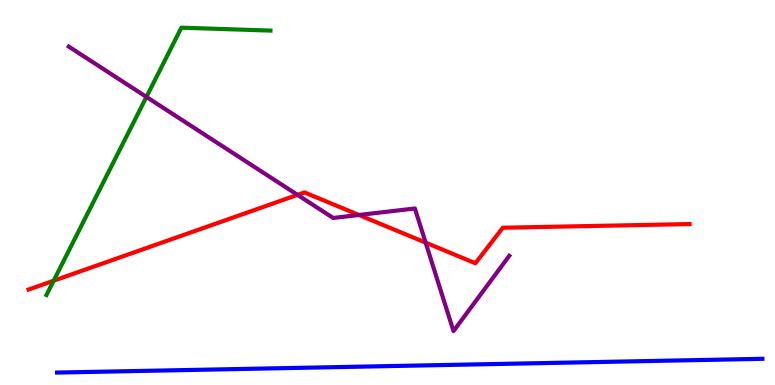[{'lines': ['blue', 'red'], 'intersections': []}, {'lines': ['green', 'red'], 'intersections': [{'x': 0.692, 'y': 2.71}]}, {'lines': ['purple', 'red'], 'intersections': [{'x': 3.84, 'y': 4.94}, {'x': 4.63, 'y': 4.42}, {'x': 5.49, 'y': 3.7}]}, {'lines': ['blue', 'green'], 'intersections': []}, {'lines': ['blue', 'purple'], 'intersections': []}, {'lines': ['green', 'purple'], 'intersections': [{'x': 1.89, 'y': 7.48}]}]